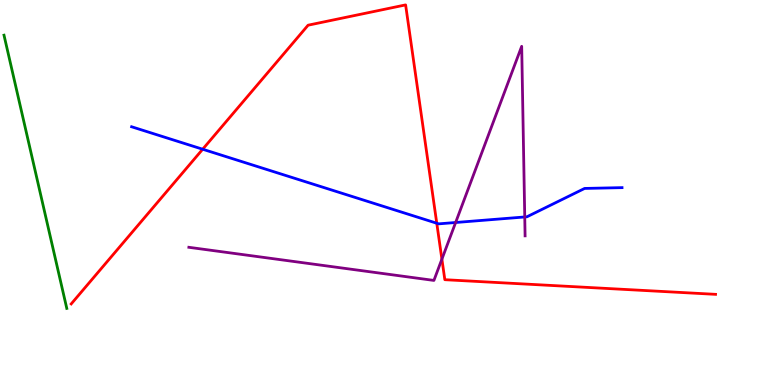[{'lines': ['blue', 'red'], 'intersections': [{'x': 2.62, 'y': 6.12}, {'x': 5.64, 'y': 4.2}]}, {'lines': ['green', 'red'], 'intersections': []}, {'lines': ['purple', 'red'], 'intersections': [{'x': 5.7, 'y': 3.27}]}, {'lines': ['blue', 'green'], 'intersections': []}, {'lines': ['blue', 'purple'], 'intersections': [{'x': 5.88, 'y': 4.22}, {'x': 6.77, 'y': 4.36}]}, {'lines': ['green', 'purple'], 'intersections': []}]